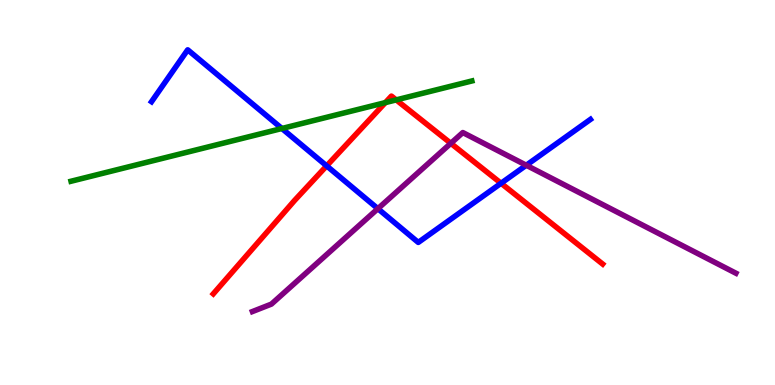[{'lines': ['blue', 'red'], 'intersections': [{'x': 4.21, 'y': 5.69}, {'x': 6.47, 'y': 5.24}]}, {'lines': ['green', 'red'], 'intersections': [{'x': 4.97, 'y': 7.33}, {'x': 5.11, 'y': 7.41}]}, {'lines': ['purple', 'red'], 'intersections': [{'x': 5.82, 'y': 6.28}]}, {'lines': ['blue', 'green'], 'intersections': [{'x': 3.64, 'y': 6.66}]}, {'lines': ['blue', 'purple'], 'intersections': [{'x': 4.88, 'y': 4.58}, {'x': 6.79, 'y': 5.71}]}, {'lines': ['green', 'purple'], 'intersections': []}]